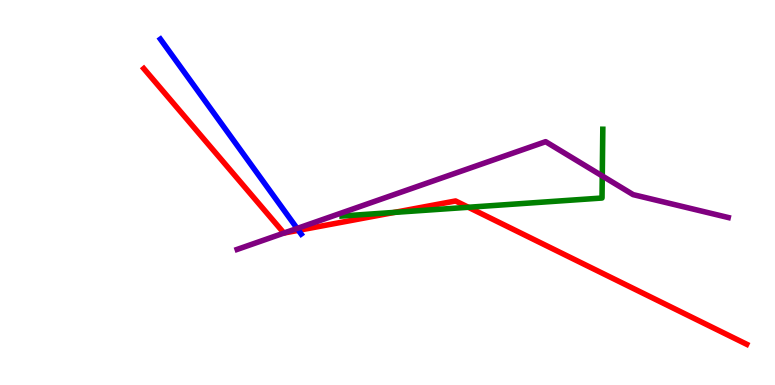[{'lines': ['blue', 'red'], 'intersections': [{'x': 3.85, 'y': 4.02}]}, {'lines': ['green', 'red'], 'intersections': [{'x': 5.09, 'y': 4.48}, {'x': 6.04, 'y': 4.62}]}, {'lines': ['purple', 'red'], 'intersections': [{'x': 3.67, 'y': 3.95}]}, {'lines': ['blue', 'green'], 'intersections': []}, {'lines': ['blue', 'purple'], 'intersections': [{'x': 3.83, 'y': 4.07}]}, {'lines': ['green', 'purple'], 'intersections': [{'x': 7.77, 'y': 5.43}]}]